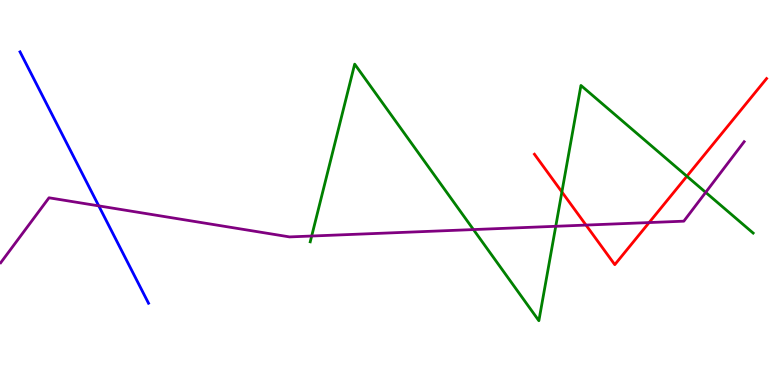[{'lines': ['blue', 'red'], 'intersections': []}, {'lines': ['green', 'red'], 'intersections': [{'x': 7.25, 'y': 5.01}, {'x': 8.86, 'y': 5.42}]}, {'lines': ['purple', 'red'], 'intersections': [{'x': 7.56, 'y': 4.15}, {'x': 8.38, 'y': 4.22}]}, {'lines': ['blue', 'green'], 'intersections': []}, {'lines': ['blue', 'purple'], 'intersections': [{'x': 1.27, 'y': 4.65}]}, {'lines': ['green', 'purple'], 'intersections': [{'x': 4.02, 'y': 3.87}, {'x': 6.11, 'y': 4.04}, {'x': 7.17, 'y': 4.12}, {'x': 9.11, 'y': 5.0}]}]